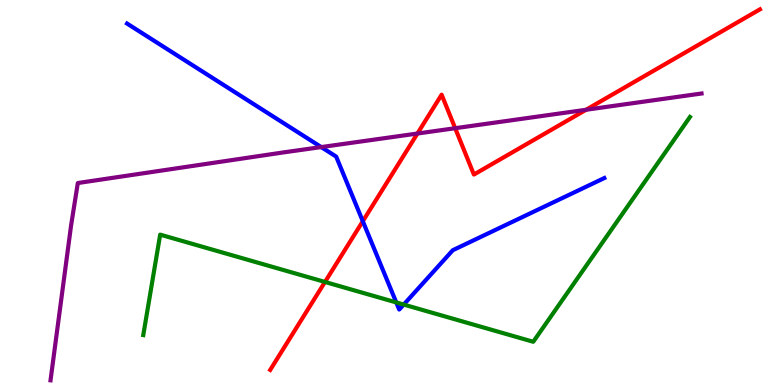[{'lines': ['blue', 'red'], 'intersections': [{'x': 4.68, 'y': 4.25}]}, {'lines': ['green', 'red'], 'intersections': [{'x': 4.19, 'y': 2.68}]}, {'lines': ['purple', 'red'], 'intersections': [{'x': 5.39, 'y': 6.53}, {'x': 5.87, 'y': 6.67}, {'x': 7.56, 'y': 7.15}]}, {'lines': ['blue', 'green'], 'intersections': [{'x': 5.11, 'y': 2.14}, {'x': 5.21, 'y': 2.09}]}, {'lines': ['blue', 'purple'], 'intersections': [{'x': 4.14, 'y': 6.18}]}, {'lines': ['green', 'purple'], 'intersections': []}]